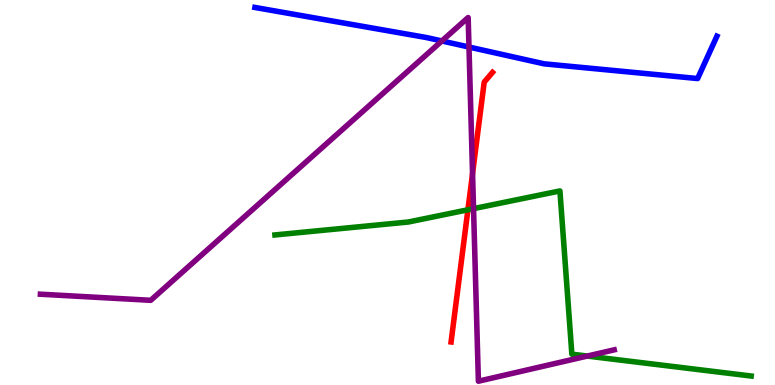[{'lines': ['blue', 'red'], 'intersections': []}, {'lines': ['green', 'red'], 'intersections': [{'x': 6.04, 'y': 4.55}]}, {'lines': ['purple', 'red'], 'intersections': [{'x': 6.1, 'y': 5.49}]}, {'lines': ['blue', 'green'], 'intersections': []}, {'lines': ['blue', 'purple'], 'intersections': [{'x': 5.7, 'y': 8.94}, {'x': 6.05, 'y': 8.78}]}, {'lines': ['green', 'purple'], 'intersections': [{'x': 6.11, 'y': 4.58}, {'x': 7.58, 'y': 0.752}]}]